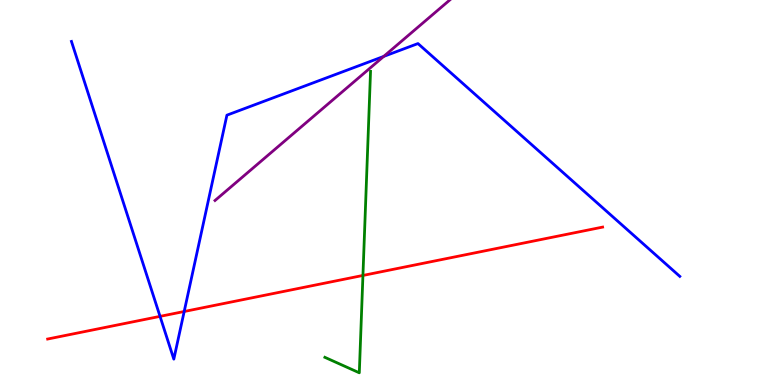[{'lines': ['blue', 'red'], 'intersections': [{'x': 2.06, 'y': 1.78}, {'x': 2.38, 'y': 1.91}]}, {'lines': ['green', 'red'], 'intersections': [{'x': 4.68, 'y': 2.85}]}, {'lines': ['purple', 'red'], 'intersections': []}, {'lines': ['blue', 'green'], 'intersections': []}, {'lines': ['blue', 'purple'], 'intersections': [{'x': 4.95, 'y': 8.54}]}, {'lines': ['green', 'purple'], 'intersections': []}]